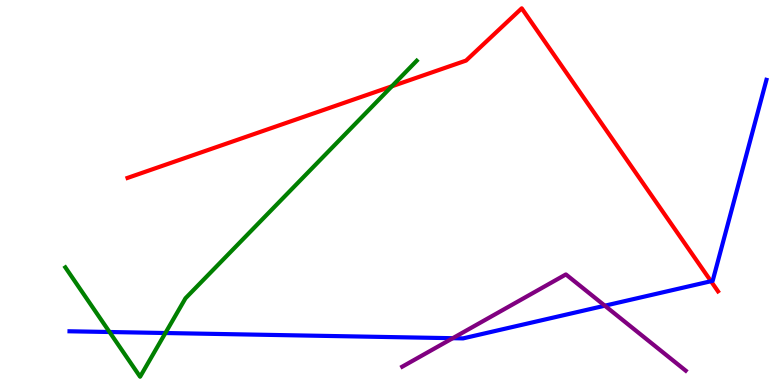[{'lines': ['blue', 'red'], 'intersections': [{'x': 9.17, 'y': 2.7}]}, {'lines': ['green', 'red'], 'intersections': [{'x': 5.06, 'y': 7.76}]}, {'lines': ['purple', 'red'], 'intersections': []}, {'lines': ['blue', 'green'], 'intersections': [{'x': 1.41, 'y': 1.38}, {'x': 2.13, 'y': 1.35}]}, {'lines': ['blue', 'purple'], 'intersections': [{'x': 5.84, 'y': 1.22}, {'x': 7.8, 'y': 2.06}]}, {'lines': ['green', 'purple'], 'intersections': []}]